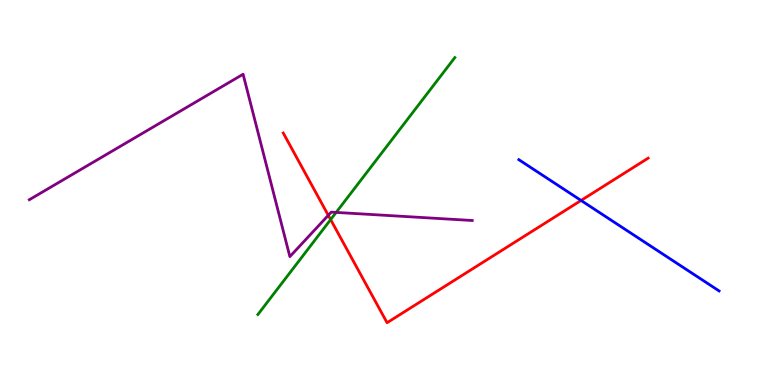[{'lines': ['blue', 'red'], 'intersections': [{'x': 7.5, 'y': 4.79}]}, {'lines': ['green', 'red'], 'intersections': [{'x': 4.27, 'y': 4.3}]}, {'lines': ['purple', 'red'], 'intersections': [{'x': 4.24, 'y': 4.41}]}, {'lines': ['blue', 'green'], 'intersections': []}, {'lines': ['blue', 'purple'], 'intersections': []}, {'lines': ['green', 'purple'], 'intersections': [{'x': 4.34, 'y': 4.48}]}]